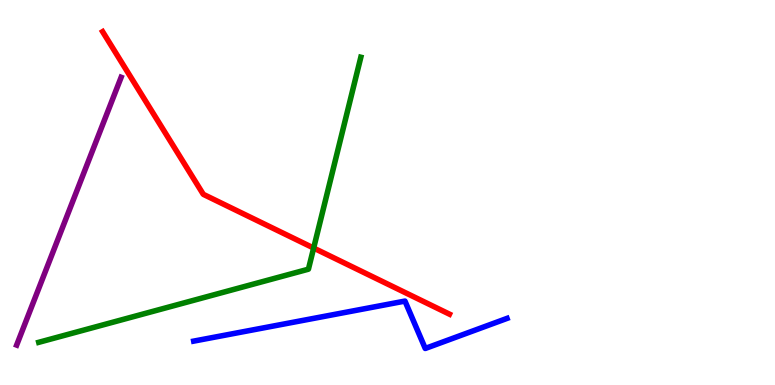[{'lines': ['blue', 'red'], 'intersections': []}, {'lines': ['green', 'red'], 'intersections': [{'x': 4.05, 'y': 3.56}]}, {'lines': ['purple', 'red'], 'intersections': []}, {'lines': ['blue', 'green'], 'intersections': []}, {'lines': ['blue', 'purple'], 'intersections': []}, {'lines': ['green', 'purple'], 'intersections': []}]